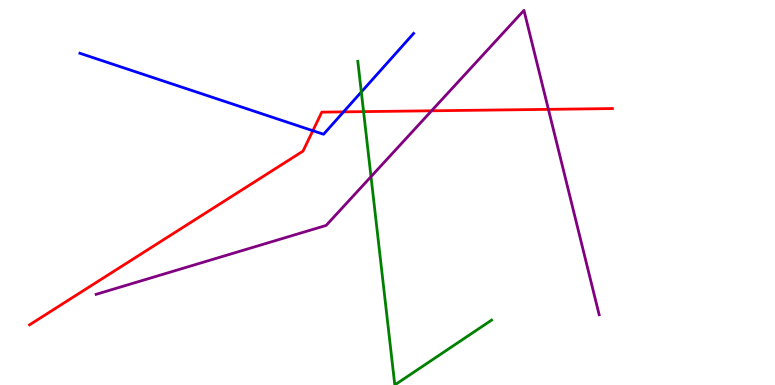[{'lines': ['blue', 'red'], 'intersections': [{'x': 4.04, 'y': 6.6}, {'x': 4.43, 'y': 7.09}]}, {'lines': ['green', 'red'], 'intersections': [{'x': 4.69, 'y': 7.1}]}, {'lines': ['purple', 'red'], 'intersections': [{'x': 5.57, 'y': 7.12}, {'x': 7.08, 'y': 7.16}]}, {'lines': ['blue', 'green'], 'intersections': [{'x': 4.66, 'y': 7.61}]}, {'lines': ['blue', 'purple'], 'intersections': []}, {'lines': ['green', 'purple'], 'intersections': [{'x': 4.79, 'y': 5.41}]}]